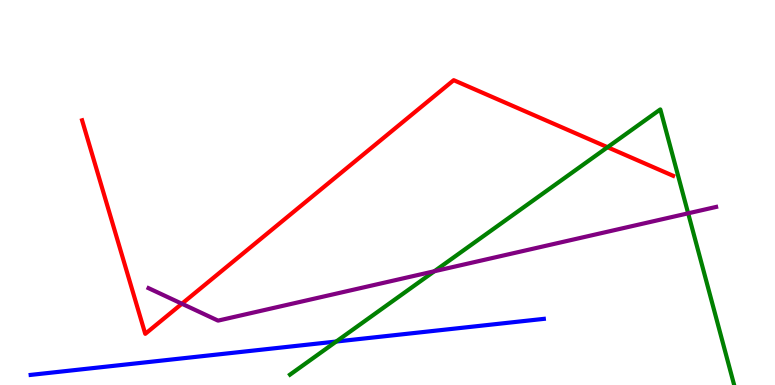[{'lines': ['blue', 'red'], 'intersections': []}, {'lines': ['green', 'red'], 'intersections': [{'x': 7.84, 'y': 6.18}]}, {'lines': ['purple', 'red'], 'intersections': [{'x': 2.35, 'y': 2.11}]}, {'lines': ['blue', 'green'], 'intersections': [{'x': 4.34, 'y': 1.13}]}, {'lines': ['blue', 'purple'], 'intersections': []}, {'lines': ['green', 'purple'], 'intersections': [{'x': 5.6, 'y': 2.95}, {'x': 8.88, 'y': 4.46}]}]